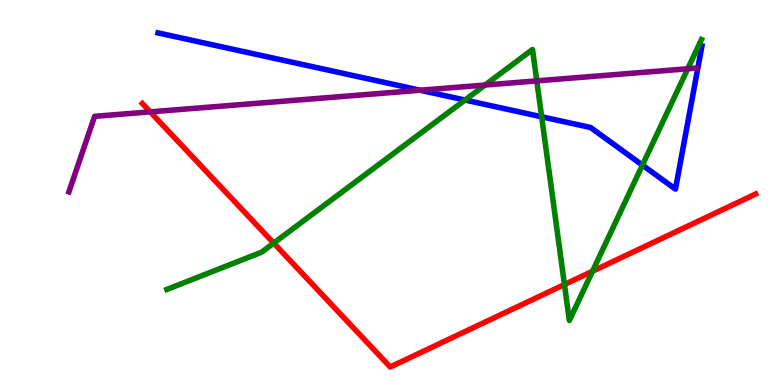[{'lines': ['blue', 'red'], 'intersections': []}, {'lines': ['green', 'red'], 'intersections': [{'x': 3.53, 'y': 3.69}, {'x': 7.28, 'y': 2.61}, {'x': 7.65, 'y': 2.96}]}, {'lines': ['purple', 'red'], 'intersections': [{'x': 1.94, 'y': 7.09}]}, {'lines': ['blue', 'green'], 'intersections': [{'x': 6.0, 'y': 7.4}, {'x': 6.99, 'y': 6.97}, {'x': 8.29, 'y': 5.71}]}, {'lines': ['blue', 'purple'], 'intersections': [{'x': 5.42, 'y': 7.66}]}, {'lines': ['green', 'purple'], 'intersections': [{'x': 6.26, 'y': 7.79}, {'x': 6.93, 'y': 7.9}, {'x': 8.87, 'y': 8.21}]}]